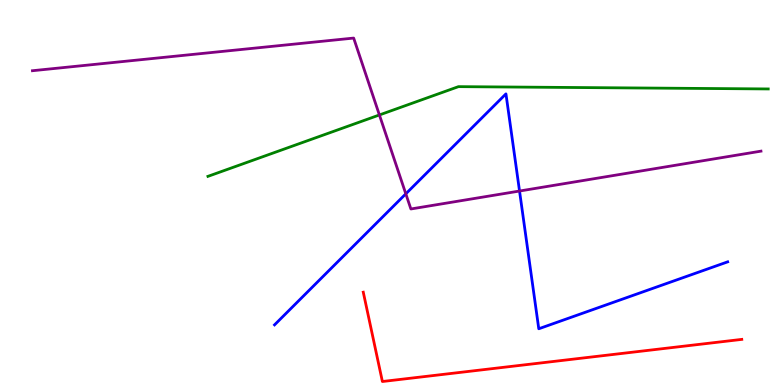[{'lines': ['blue', 'red'], 'intersections': []}, {'lines': ['green', 'red'], 'intersections': []}, {'lines': ['purple', 'red'], 'intersections': []}, {'lines': ['blue', 'green'], 'intersections': []}, {'lines': ['blue', 'purple'], 'intersections': [{'x': 5.24, 'y': 4.97}, {'x': 6.7, 'y': 5.04}]}, {'lines': ['green', 'purple'], 'intersections': [{'x': 4.9, 'y': 7.01}]}]